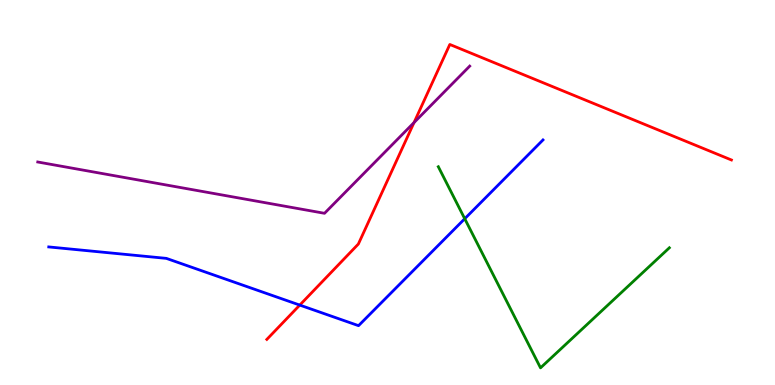[{'lines': ['blue', 'red'], 'intersections': [{'x': 3.87, 'y': 2.08}]}, {'lines': ['green', 'red'], 'intersections': []}, {'lines': ['purple', 'red'], 'intersections': [{'x': 5.34, 'y': 6.82}]}, {'lines': ['blue', 'green'], 'intersections': [{'x': 6.0, 'y': 4.32}]}, {'lines': ['blue', 'purple'], 'intersections': []}, {'lines': ['green', 'purple'], 'intersections': []}]